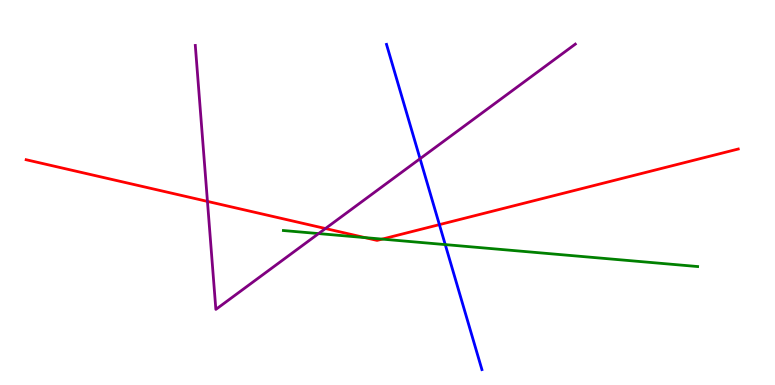[{'lines': ['blue', 'red'], 'intersections': [{'x': 5.67, 'y': 4.17}]}, {'lines': ['green', 'red'], 'intersections': [{'x': 4.71, 'y': 3.83}, {'x': 4.93, 'y': 3.79}]}, {'lines': ['purple', 'red'], 'intersections': [{'x': 2.68, 'y': 4.77}, {'x': 4.2, 'y': 4.06}]}, {'lines': ['blue', 'green'], 'intersections': [{'x': 5.75, 'y': 3.65}]}, {'lines': ['blue', 'purple'], 'intersections': [{'x': 5.42, 'y': 5.88}]}, {'lines': ['green', 'purple'], 'intersections': [{'x': 4.11, 'y': 3.93}]}]